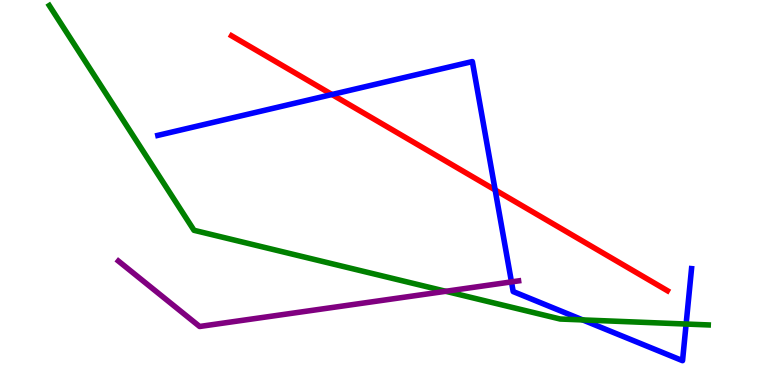[{'lines': ['blue', 'red'], 'intersections': [{'x': 4.28, 'y': 7.55}, {'x': 6.39, 'y': 5.07}]}, {'lines': ['green', 'red'], 'intersections': []}, {'lines': ['purple', 'red'], 'intersections': []}, {'lines': ['blue', 'green'], 'intersections': [{'x': 7.52, 'y': 1.69}, {'x': 8.85, 'y': 1.58}]}, {'lines': ['blue', 'purple'], 'intersections': [{'x': 6.6, 'y': 2.68}]}, {'lines': ['green', 'purple'], 'intersections': [{'x': 5.75, 'y': 2.43}]}]